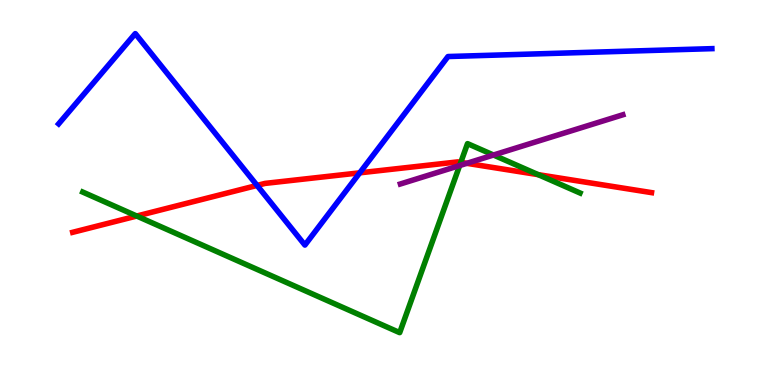[{'lines': ['blue', 'red'], 'intersections': [{'x': 3.32, 'y': 5.18}, {'x': 4.64, 'y': 5.51}]}, {'lines': ['green', 'red'], 'intersections': [{'x': 1.76, 'y': 4.39}, {'x': 5.95, 'y': 5.78}, {'x': 6.94, 'y': 5.46}]}, {'lines': ['purple', 'red'], 'intersections': [{'x': 6.02, 'y': 5.76}]}, {'lines': ['blue', 'green'], 'intersections': []}, {'lines': ['blue', 'purple'], 'intersections': []}, {'lines': ['green', 'purple'], 'intersections': [{'x': 5.93, 'y': 5.7}, {'x': 6.37, 'y': 5.97}]}]